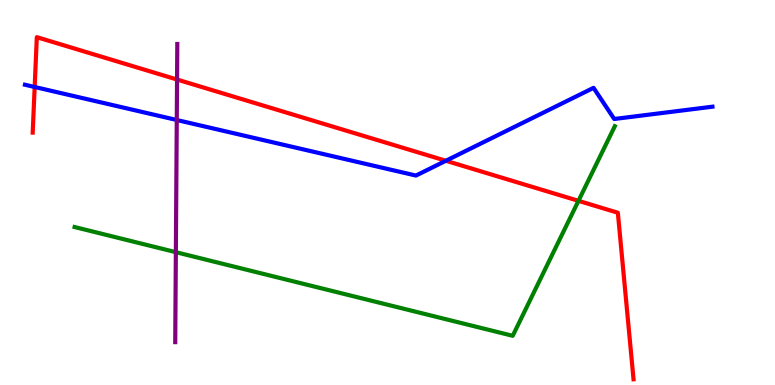[{'lines': ['blue', 'red'], 'intersections': [{'x': 0.447, 'y': 7.74}, {'x': 5.75, 'y': 5.82}]}, {'lines': ['green', 'red'], 'intersections': [{'x': 7.46, 'y': 4.78}]}, {'lines': ['purple', 'red'], 'intersections': [{'x': 2.28, 'y': 7.93}]}, {'lines': ['blue', 'green'], 'intersections': []}, {'lines': ['blue', 'purple'], 'intersections': [{'x': 2.28, 'y': 6.88}]}, {'lines': ['green', 'purple'], 'intersections': [{'x': 2.27, 'y': 3.45}]}]